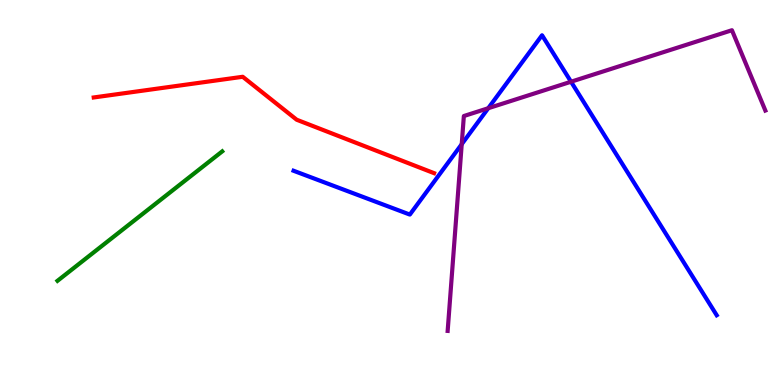[{'lines': ['blue', 'red'], 'intersections': []}, {'lines': ['green', 'red'], 'intersections': []}, {'lines': ['purple', 'red'], 'intersections': []}, {'lines': ['blue', 'green'], 'intersections': []}, {'lines': ['blue', 'purple'], 'intersections': [{'x': 5.96, 'y': 6.25}, {'x': 6.3, 'y': 7.19}, {'x': 7.37, 'y': 7.88}]}, {'lines': ['green', 'purple'], 'intersections': []}]